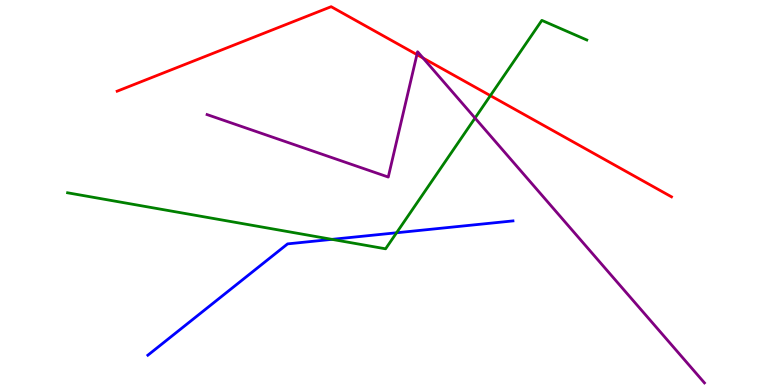[{'lines': ['blue', 'red'], 'intersections': []}, {'lines': ['green', 'red'], 'intersections': [{'x': 6.33, 'y': 7.52}]}, {'lines': ['purple', 'red'], 'intersections': [{'x': 5.38, 'y': 8.58}, {'x': 5.46, 'y': 8.49}]}, {'lines': ['blue', 'green'], 'intersections': [{'x': 4.28, 'y': 3.78}, {'x': 5.12, 'y': 3.95}]}, {'lines': ['blue', 'purple'], 'intersections': []}, {'lines': ['green', 'purple'], 'intersections': [{'x': 6.13, 'y': 6.93}]}]